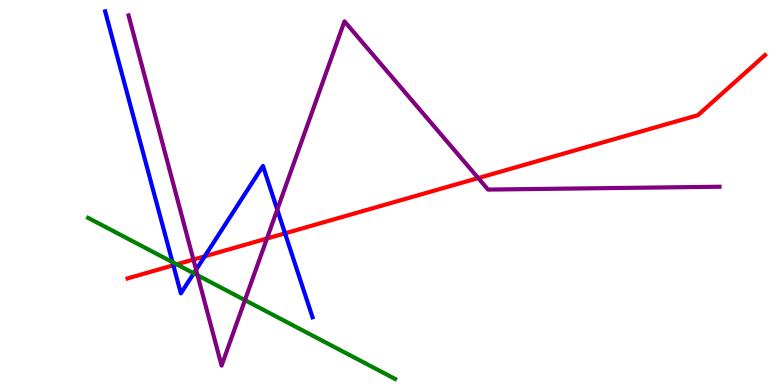[{'lines': ['blue', 'red'], 'intersections': [{'x': 2.24, 'y': 3.11}, {'x': 2.64, 'y': 3.34}, {'x': 3.68, 'y': 3.94}]}, {'lines': ['green', 'red'], 'intersections': [{'x': 2.28, 'y': 3.13}]}, {'lines': ['purple', 'red'], 'intersections': [{'x': 2.5, 'y': 3.26}, {'x': 3.44, 'y': 3.8}, {'x': 6.17, 'y': 5.37}]}, {'lines': ['blue', 'green'], 'intersections': [{'x': 2.23, 'y': 3.19}, {'x': 2.5, 'y': 2.9}]}, {'lines': ['blue', 'purple'], 'intersections': [{'x': 2.53, 'y': 2.99}, {'x': 3.58, 'y': 4.56}]}, {'lines': ['green', 'purple'], 'intersections': [{'x': 2.55, 'y': 2.85}, {'x': 3.16, 'y': 2.2}]}]